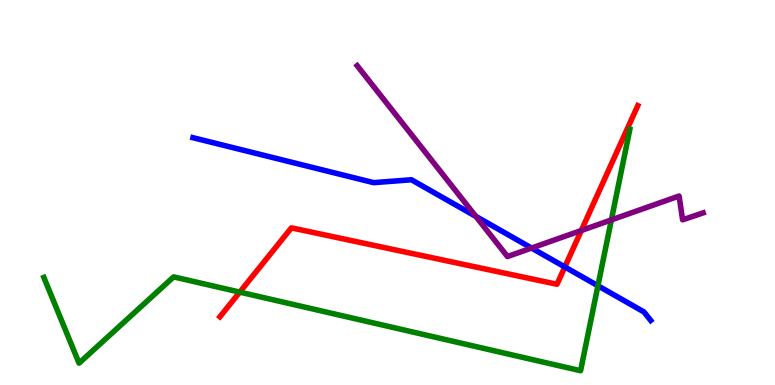[{'lines': ['blue', 'red'], 'intersections': [{'x': 7.29, 'y': 3.07}]}, {'lines': ['green', 'red'], 'intersections': [{'x': 3.09, 'y': 2.41}]}, {'lines': ['purple', 'red'], 'intersections': [{'x': 7.5, 'y': 4.01}]}, {'lines': ['blue', 'green'], 'intersections': [{'x': 7.72, 'y': 2.58}]}, {'lines': ['blue', 'purple'], 'intersections': [{'x': 6.14, 'y': 4.38}, {'x': 6.86, 'y': 3.56}]}, {'lines': ['green', 'purple'], 'intersections': [{'x': 7.89, 'y': 4.29}]}]